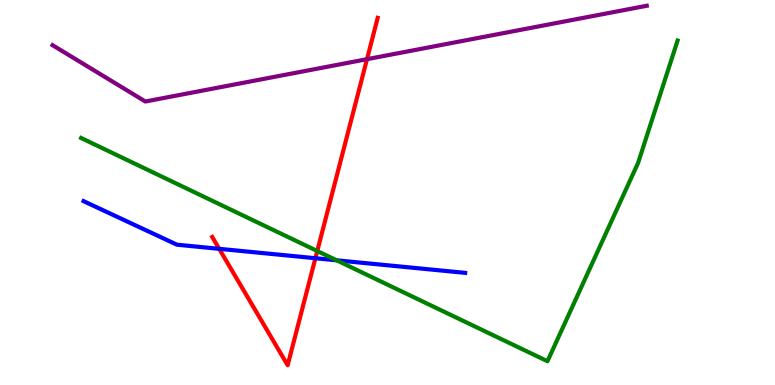[{'lines': ['blue', 'red'], 'intersections': [{'x': 2.83, 'y': 3.54}, {'x': 4.07, 'y': 3.29}]}, {'lines': ['green', 'red'], 'intersections': [{'x': 4.09, 'y': 3.48}]}, {'lines': ['purple', 'red'], 'intersections': [{'x': 4.74, 'y': 8.46}]}, {'lines': ['blue', 'green'], 'intersections': [{'x': 4.34, 'y': 3.24}]}, {'lines': ['blue', 'purple'], 'intersections': []}, {'lines': ['green', 'purple'], 'intersections': []}]